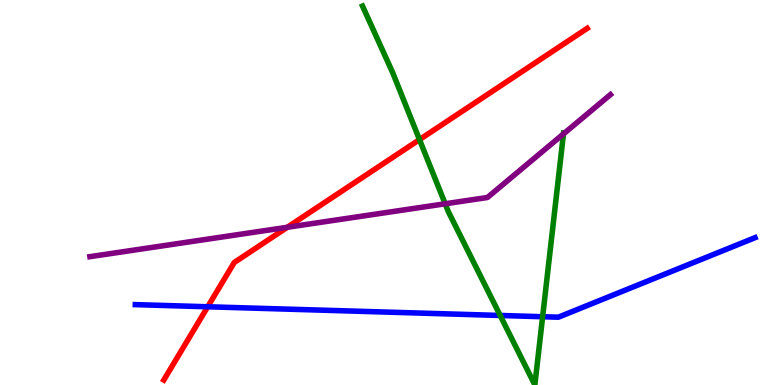[{'lines': ['blue', 'red'], 'intersections': [{'x': 2.68, 'y': 2.03}]}, {'lines': ['green', 'red'], 'intersections': [{'x': 5.41, 'y': 6.37}]}, {'lines': ['purple', 'red'], 'intersections': [{'x': 3.71, 'y': 4.1}]}, {'lines': ['blue', 'green'], 'intersections': [{'x': 6.45, 'y': 1.81}, {'x': 7.0, 'y': 1.77}]}, {'lines': ['blue', 'purple'], 'intersections': []}, {'lines': ['green', 'purple'], 'intersections': [{'x': 5.74, 'y': 4.71}, {'x': 7.27, 'y': 6.52}]}]